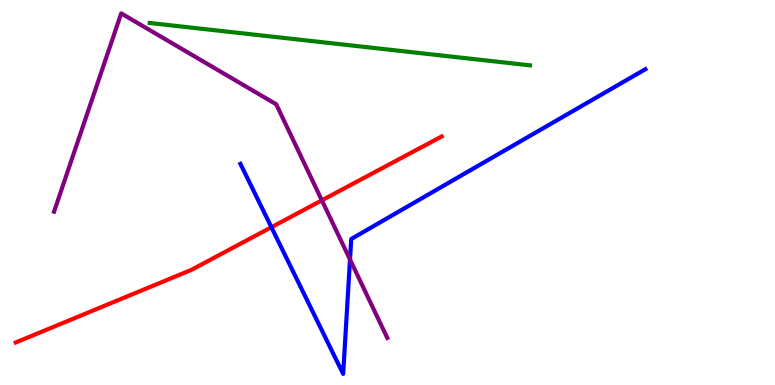[{'lines': ['blue', 'red'], 'intersections': [{'x': 3.5, 'y': 4.1}]}, {'lines': ['green', 'red'], 'intersections': []}, {'lines': ['purple', 'red'], 'intersections': [{'x': 4.15, 'y': 4.8}]}, {'lines': ['blue', 'green'], 'intersections': []}, {'lines': ['blue', 'purple'], 'intersections': [{'x': 4.52, 'y': 3.26}]}, {'lines': ['green', 'purple'], 'intersections': []}]